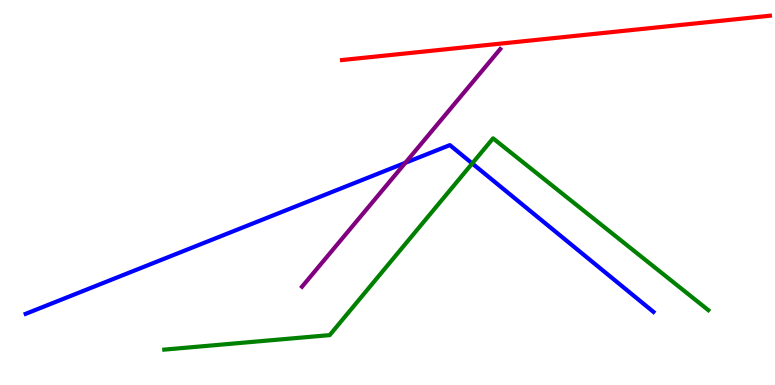[{'lines': ['blue', 'red'], 'intersections': []}, {'lines': ['green', 'red'], 'intersections': []}, {'lines': ['purple', 'red'], 'intersections': []}, {'lines': ['blue', 'green'], 'intersections': [{'x': 6.09, 'y': 5.75}]}, {'lines': ['blue', 'purple'], 'intersections': [{'x': 5.23, 'y': 5.77}]}, {'lines': ['green', 'purple'], 'intersections': []}]